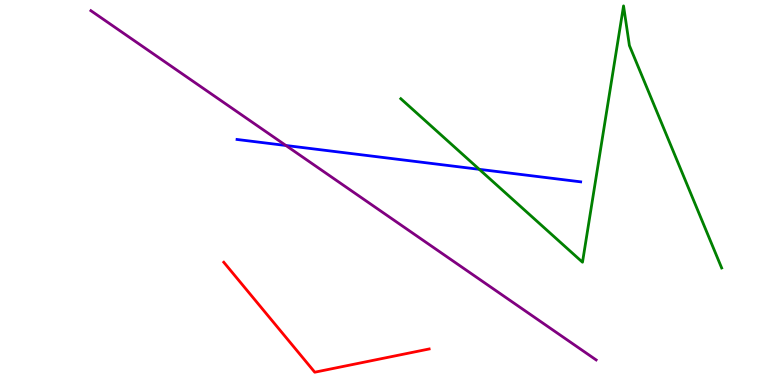[{'lines': ['blue', 'red'], 'intersections': []}, {'lines': ['green', 'red'], 'intersections': []}, {'lines': ['purple', 'red'], 'intersections': []}, {'lines': ['blue', 'green'], 'intersections': [{'x': 6.18, 'y': 5.6}]}, {'lines': ['blue', 'purple'], 'intersections': [{'x': 3.69, 'y': 6.22}]}, {'lines': ['green', 'purple'], 'intersections': []}]